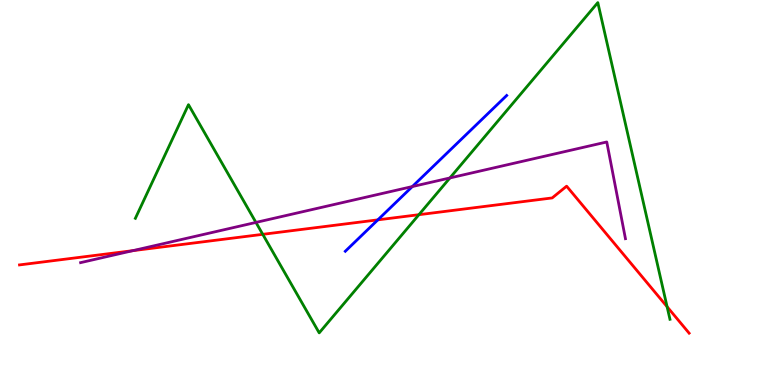[{'lines': ['blue', 'red'], 'intersections': [{'x': 4.88, 'y': 4.29}]}, {'lines': ['green', 'red'], 'intersections': [{'x': 3.39, 'y': 3.91}, {'x': 5.41, 'y': 4.42}, {'x': 8.61, 'y': 2.03}]}, {'lines': ['purple', 'red'], 'intersections': [{'x': 1.71, 'y': 3.49}]}, {'lines': ['blue', 'green'], 'intersections': []}, {'lines': ['blue', 'purple'], 'intersections': [{'x': 5.32, 'y': 5.15}]}, {'lines': ['green', 'purple'], 'intersections': [{'x': 3.3, 'y': 4.22}, {'x': 5.81, 'y': 5.38}]}]